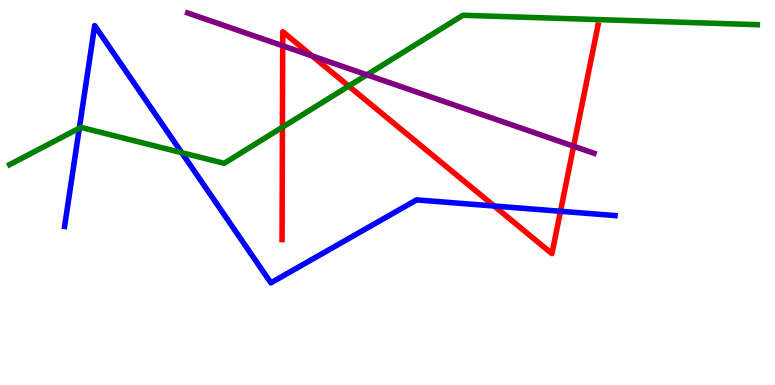[{'lines': ['blue', 'red'], 'intersections': [{'x': 6.38, 'y': 4.65}, {'x': 7.23, 'y': 4.51}]}, {'lines': ['green', 'red'], 'intersections': [{'x': 3.64, 'y': 6.7}, {'x': 4.5, 'y': 7.76}]}, {'lines': ['purple', 'red'], 'intersections': [{'x': 3.65, 'y': 8.81}, {'x': 4.03, 'y': 8.55}, {'x': 7.4, 'y': 6.2}]}, {'lines': ['blue', 'green'], 'intersections': [{'x': 1.02, 'y': 6.67}, {'x': 2.34, 'y': 6.03}]}, {'lines': ['blue', 'purple'], 'intersections': []}, {'lines': ['green', 'purple'], 'intersections': [{'x': 4.73, 'y': 8.06}]}]